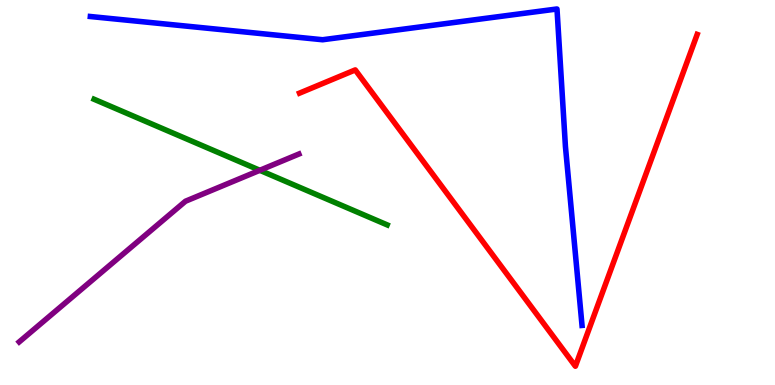[{'lines': ['blue', 'red'], 'intersections': []}, {'lines': ['green', 'red'], 'intersections': []}, {'lines': ['purple', 'red'], 'intersections': []}, {'lines': ['blue', 'green'], 'intersections': []}, {'lines': ['blue', 'purple'], 'intersections': []}, {'lines': ['green', 'purple'], 'intersections': [{'x': 3.35, 'y': 5.58}]}]